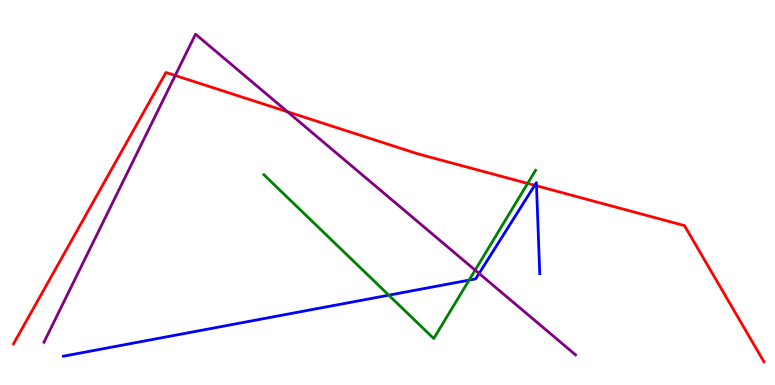[{'lines': ['blue', 'red'], 'intersections': [{'x': 6.9, 'y': 5.19}, {'x': 6.92, 'y': 5.17}]}, {'lines': ['green', 'red'], 'intersections': [{'x': 6.81, 'y': 5.24}]}, {'lines': ['purple', 'red'], 'intersections': [{'x': 2.26, 'y': 8.04}, {'x': 3.71, 'y': 7.1}]}, {'lines': ['blue', 'green'], 'intersections': [{'x': 5.02, 'y': 2.33}, {'x': 6.05, 'y': 2.72}]}, {'lines': ['blue', 'purple'], 'intersections': [{'x': 6.18, 'y': 2.9}]}, {'lines': ['green', 'purple'], 'intersections': [{'x': 6.13, 'y': 2.98}]}]